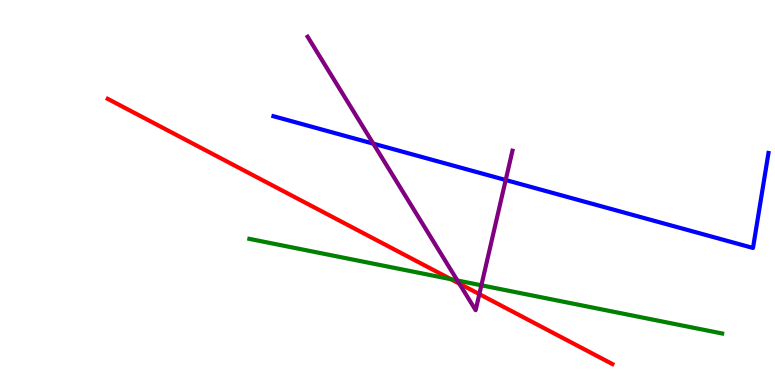[{'lines': ['blue', 'red'], 'intersections': []}, {'lines': ['green', 'red'], 'intersections': [{'x': 5.82, 'y': 2.75}]}, {'lines': ['purple', 'red'], 'intersections': [{'x': 5.93, 'y': 2.63}, {'x': 6.19, 'y': 2.36}]}, {'lines': ['blue', 'green'], 'intersections': []}, {'lines': ['blue', 'purple'], 'intersections': [{'x': 4.82, 'y': 6.27}, {'x': 6.53, 'y': 5.32}]}, {'lines': ['green', 'purple'], 'intersections': [{'x': 5.9, 'y': 2.71}, {'x': 6.21, 'y': 2.59}]}]